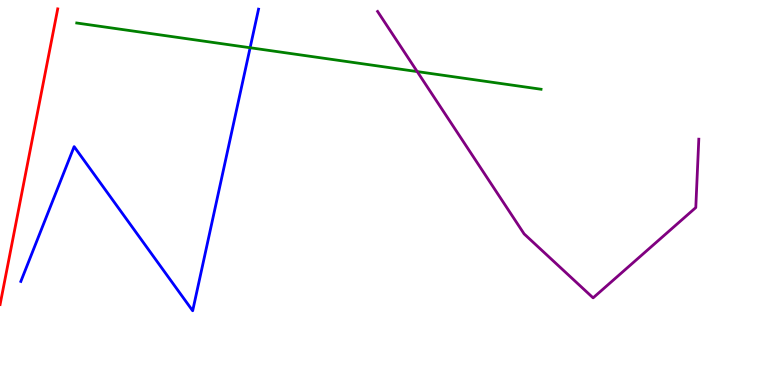[{'lines': ['blue', 'red'], 'intersections': []}, {'lines': ['green', 'red'], 'intersections': []}, {'lines': ['purple', 'red'], 'intersections': []}, {'lines': ['blue', 'green'], 'intersections': [{'x': 3.23, 'y': 8.76}]}, {'lines': ['blue', 'purple'], 'intersections': []}, {'lines': ['green', 'purple'], 'intersections': [{'x': 5.38, 'y': 8.14}]}]